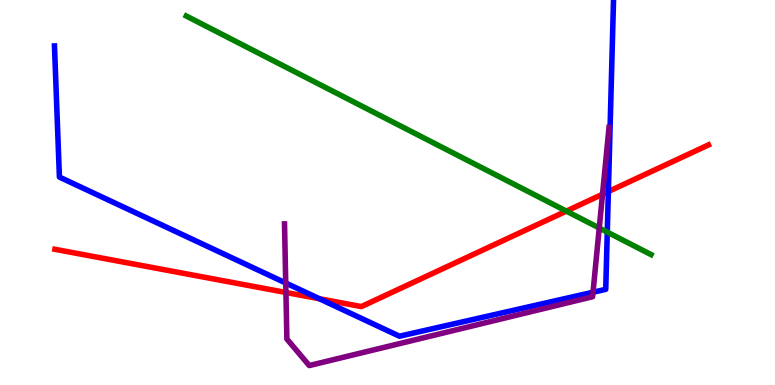[{'lines': ['blue', 'red'], 'intersections': [{'x': 4.12, 'y': 2.24}, {'x': 7.85, 'y': 5.02}]}, {'lines': ['green', 'red'], 'intersections': [{'x': 7.31, 'y': 4.52}]}, {'lines': ['purple', 'red'], 'intersections': [{'x': 3.69, 'y': 2.4}, {'x': 7.77, 'y': 4.95}]}, {'lines': ['blue', 'green'], 'intersections': [{'x': 7.84, 'y': 3.97}]}, {'lines': ['blue', 'purple'], 'intersections': [{'x': 3.69, 'y': 2.65}, {'x': 7.65, 'y': 2.41}]}, {'lines': ['green', 'purple'], 'intersections': [{'x': 7.73, 'y': 4.08}]}]